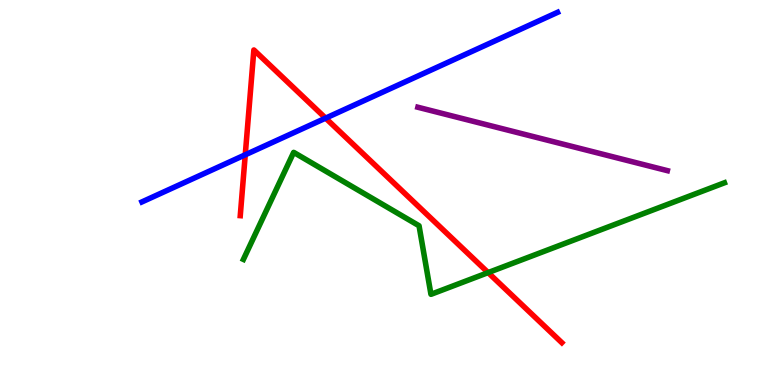[{'lines': ['blue', 'red'], 'intersections': [{'x': 3.16, 'y': 5.98}, {'x': 4.2, 'y': 6.93}]}, {'lines': ['green', 'red'], 'intersections': [{'x': 6.3, 'y': 2.92}]}, {'lines': ['purple', 'red'], 'intersections': []}, {'lines': ['blue', 'green'], 'intersections': []}, {'lines': ['blue', 'purple'], 'intersections': []}, {'lines': ['green', 'purple'], 'intersections': []}]